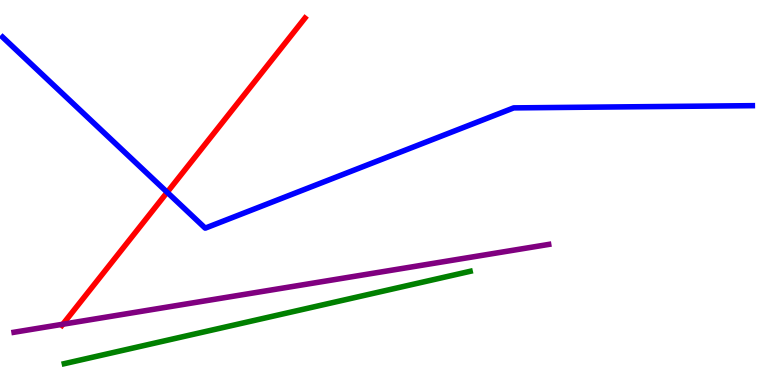[{'lines': ['blue', 'red'], 'intersections': [{'x': 2.16, 'y': 5.01}]}, {'lines': ['green', 'red'], 'intersections': []}, {'lines': ['purple', 'red'], 'intersections': [{'x': 0.811, 'y': 1.58}]}, {'lines': ['blue', 'green'], 'intersections': []}, {'lines': ['blue', 'purple'], 'intersections': []}, {'lines': ['green', 'purple'], 'intersections': []}]